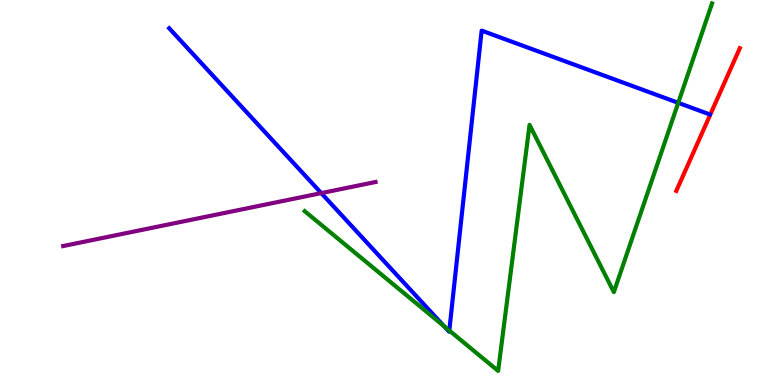[{'lines': ['blue', 'red'], 'intersections': []}, {'lines': ['green', 'red'], 'intersections': []}, {'lines': ['purple', 'red'], 'intersections': []}, {'lines': ['blue', 'green'], 'intersections': [{'x': 5.73, 'y': 1.52}, {'x': 5.8, 'y': 1.41}, {'x': 8.75, 'y': 7.33}]}, {'lines': ['blue', 'purple'], 'intersections': [{'x': 4.15, 'y': 4.98}]}, {'lines': ['green', 'purple'], 'intersections': []}]